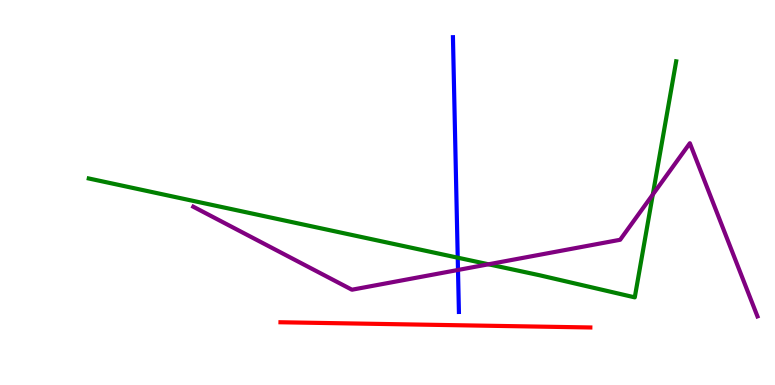[{'lines': ['blue', 'red'], 'intersections': []}, {'lines': ['green', 'red'], 'intersections': []}, {'lines': ['purple', 'red'], 'intersections': []}, {'lines': ['blue', 'green'], 'intersections': [{'x': 5.91, 'y': 3.31}]}, {'lines': ['blue', 'purple'], 'intersections': [{'x': 5.91, 'y': 2.99}]}, {'lines': ['green', 'purple'], 'intersections': [{'x': 6.3, 'y': 3.14}, {'x': 8.42, 'y': 4.95}]}]